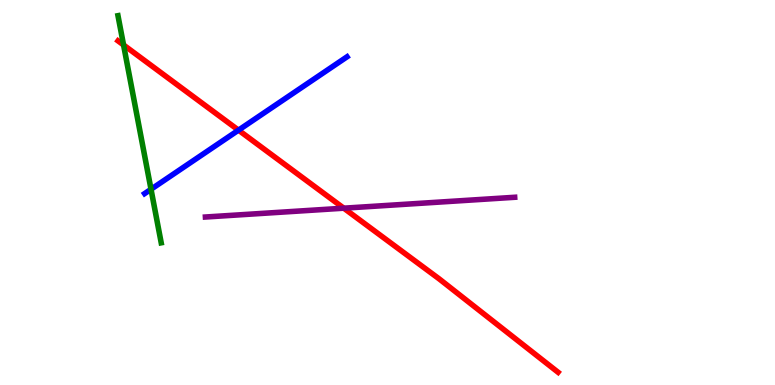[{'lines': ['blue', 'red'], 'intersections': [{'x': 3.08, 'y': 6.62}]}, {'lines': ['green', 'red'], 'intersections': [{'x': 1.59, 'y': 8.83}]}, {'lines': ['purple', 'red'], 'intersections': [{'x': 4.44, 'y': 4.59}]}, {'lines': ['blue', 'green'], 'intersections': [{'x': 1.95, 'y': 5.08}]}, {'lines': ['blue', 'purple'], 'intersections': []}, {'lines': ['green', 'purple'], 'intersections': []}]